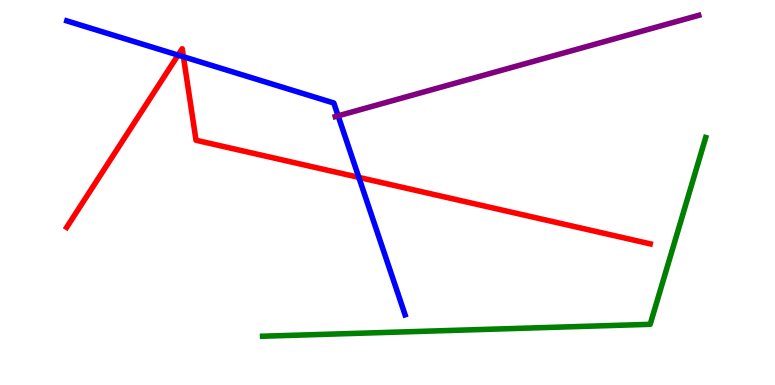[{'lines': ['blue', 'red'], 'intersections': [{'x': 2.3, 'y': 8.57}, {'x': 2.37, 'y': 8.53}, {'x': 4.63, 'y': 5.39}]}, {'lines': ['green', 'red'], 'intersections': []}, {'lines': ['purple', 'red'], 'intersections': []}, {'lines': ['blue', 'green'], 'intersections': []}, {'lines': ['blue', 'purple'], 'intersections': [{'x': 4.36, 'y': 6.99}]}, {'lines': ['green', 'purple'], 'intersections': []}]